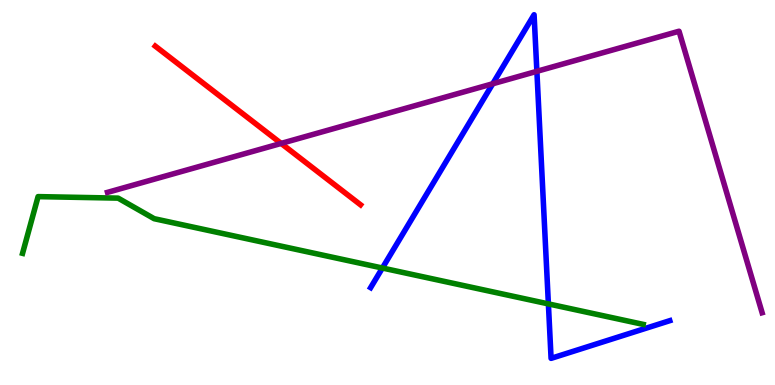[{'lines': ['blue', 'red'], 'intersections': []}, {'lines': ['green', 'red'], 'intersections': []}, {'lines': ['purple', 'red'], 'intersections': [{'x': 3.63, 'y': 6.27}]}, {'lines': ['blue', 'green'], 'intersections': [{'x': 4.93, 'y': 3.04}, {'x': 7.08, 'y': 2.11}]}, {'lines': ['blue', 'purple'], 'intersections': [{'x': 6.36, 'y': 7.82}, {'x': 6.93, 'y': 8.15}]}, {'lines': ['green', 'purple'], 'intersections': []}]